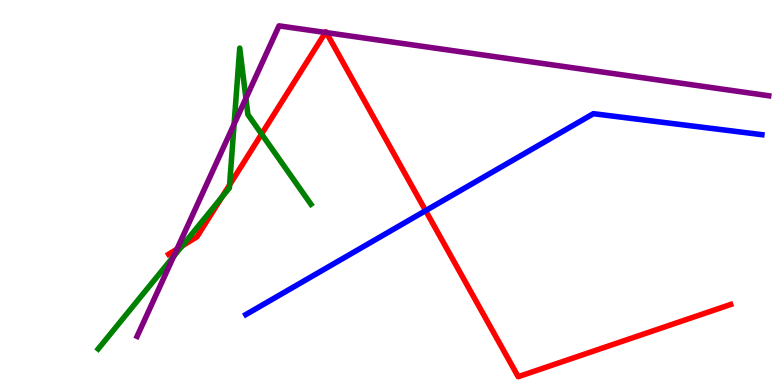[{'lines': ['blue', 'red'], 'intersections': [{'x': 5.49, 'y': 4.53}]}, {'lines': ['green', 'red'], 'intersections': [{'x': 2.35, 'y': 3.61}, {'x': 2.86, 'y': 4.88}, {'x': 2.96, 'y': 5.2}, {'x': 3.38, 'y': 6.52}]}, {'lines': ['purple', 'red'], 'intersections': [{'x': 2.28, 'y': 3.53}, {'x': 4.2, 'y': 9.16}, {'x': 4.21, 'y': 9.15}]}, {'lines': ['blue', 'green'], 'intersections': []}, {'lines': ['blue', 'purple'], 'intersections': []}, {'lines': ['green', 'purple'], 'intersections': [{'x': 2.24, 'y': 3.34}, {'x': 3.02, 'y': 6.78}, {'x': 3.17, 'y': 7.45}]}]